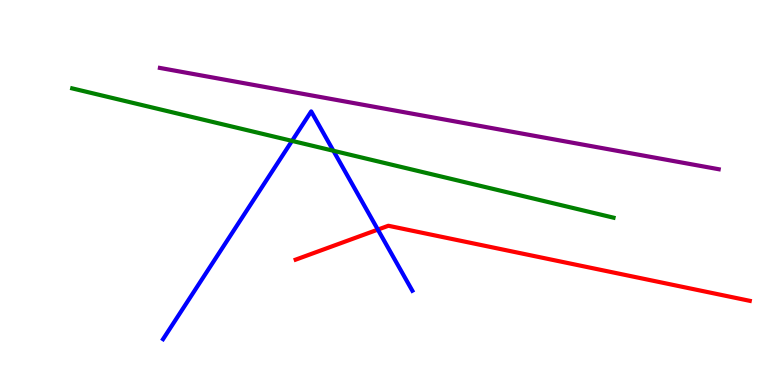[{'lines': ['blue', 'red'], 'intersections': [{'x': 4.88, 'y': 4.04}]}, {'lines': ['green', 'red'], 'intersections': []}, {'lines': ['purple', 'red'], 'intersections': []}, {'lines': ['blue', 'green'], 'intersections': [{'x': 3.77, 'y': 6.34}, {'x': 4.3, 'y': 6.08}]}, {'lines': ['blue', 'purple'], 'intersections': []}, {'lines': ['green', 'purple'], 'intersections': []}]